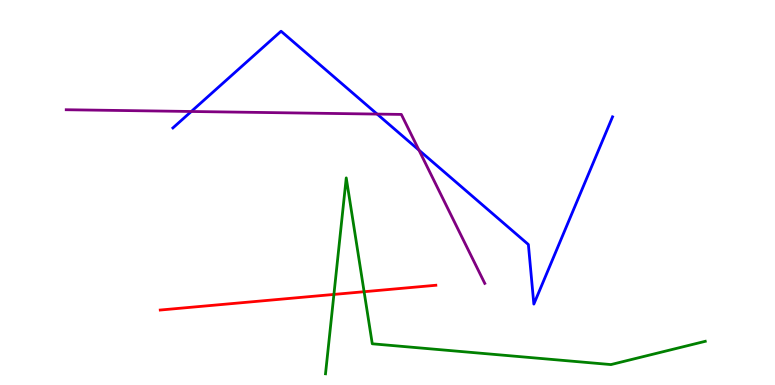[{'lines': ['blue', 'red'], 'intersections': []}, {'lines': ['green', 'red'], 'intersections': [{'x': 4.31, 'y': 2.35}, {'x': 4.7, 'y': 2.42}]}, {'lines': ['purple', 'red'], 'intersections': []}, {'lines': ['blue', 'green'], 'intersections': []}, {'lines': ['blue', 'purple'], 'intersections': [{'x': 2.47, 'y': 7.1}, {'x': 4.87, 'y': 7.04}, {'x': 5.41, 'y': 6.1}]}, {'lines': ['green', 'purple'], 'intersections': []}]